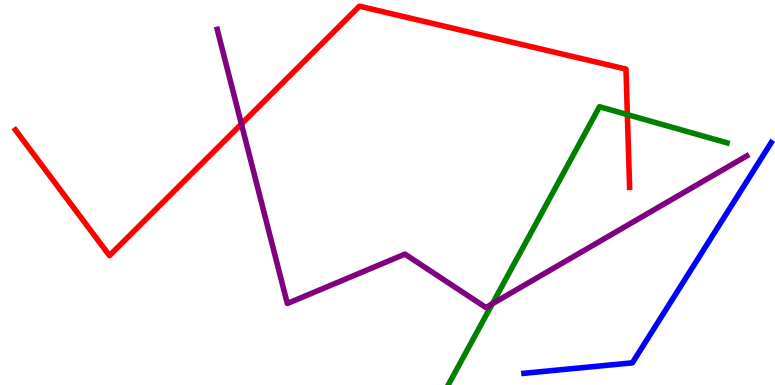[{'lines': ['blue', 'red'], 'intersections': []}, {'lines': ['green', 'red'], 'intersections': [{'x': 8.09, 'y': 7.02}]}, {'lines': ['purple', 'red'], 'intersections': [{'x': 3.11, 'y': 6.78}]}, {'lines': ['blue', 'green'], 'intersections': []}, {'lines': ['blue', 'purple'], 'intersections': []}, {'lines': ['green', 'purple'], 'intersections': [{'x': 6.35, 'y': 2.11}]}]